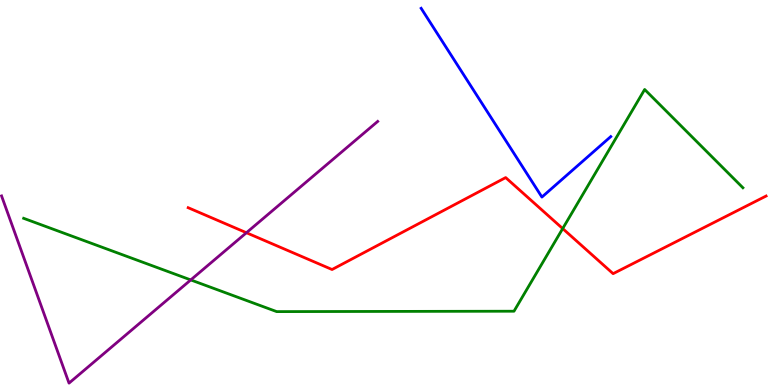[{'lines': ['blue', 'red'], 'intersections': []}, {'lines': ['green', 'red'], 'intersections': [{'x': 7.26, 'y': 4.06}]}, {'lines': ['purple', 'red'], 'intersections': [{'x': 3.18, 'y': 3.96}]}, {'lines': ['blue', 'green'], 'intersections': []}, {'lines': ['blue', 'purple'], 'intersections': []}, {'lines': ['green', 'purple'], 'intersections': [{'x': 2.46, 'y': 2.73}]}]